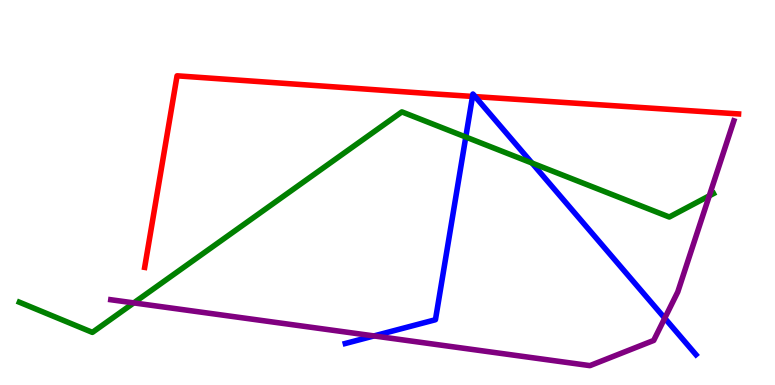[{'lines': ['blue', 'red'], 'intersections': [{'x': 6.1, 'y': 7.5}, {'x': 6.13, 'y': 7.49}]}, {'lines': ['green', 'red'], 'intersections': []}, {'lines': ['purple', 'red'], 'intersections': []}, {'lines': ['blue', 'green'], 'intersections': [{'x': 6.01, 'y': 6.44}, {'x': 6.86, 'y': 5.77}]}, {'lines': ['blue', 'purple'], 'intersections': [{'x': 4.83, 'y': 1.27}, {'x': 8.58, 'y': 1.74}]}, {'lines': ['green', 'purple'], 'intersections': [{'x': 1.73, 'y': 2.13}, {'x': 9.15, 'y': 4.91}]}]